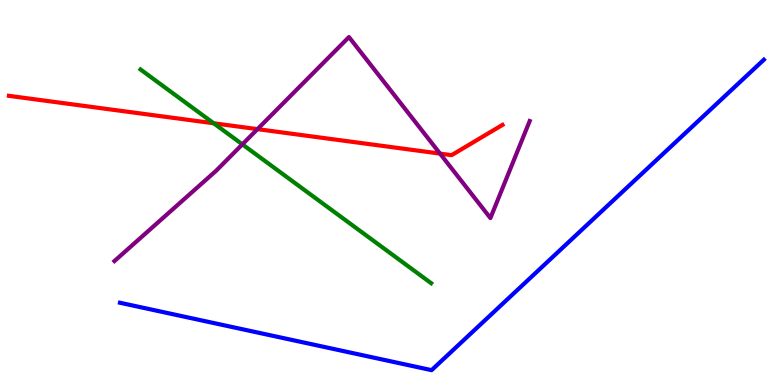[{'lines': ['blue', 'red'], 'intersections': []}, {'lines': ['green', 'red'], 'intersections': [{'x': 2.76, 'y': 6.8}]}, {'lines': ['purple', 'red'], 'intersections': [{'x': 3.32, 'y': 6.65}, {'x': 5.68, 'y': 6.01}]}, {'lines': ['blue', 'green'], 'intersections': []}, {'lines': ['blue', 'purple'], 'intersections': []}, {'lines': ['green', 'purple'], 'intersections': [{'x': 3.13, 'y': 6.25}]}]